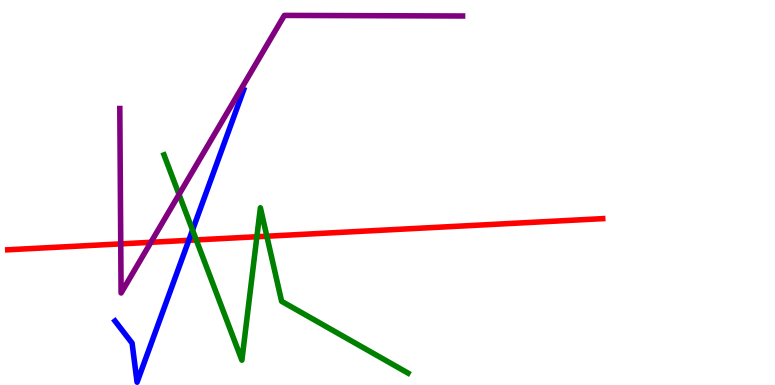[{'lines': ['blue', 'red'], 'intersections': [{'x': 2.44, 'y': 3.76}]}, {'lines': ['green', 'red'], 'intersections': [{'x': 2.53, 'y': 3.77}, {'x': 3.31, 'y': 3.85}, {'x': 3.44, 'y': 3.86}]}, {'lines': ['purple', 'red'], 'intersections': [{'x': 1.56, 'y': 3.67}, {'x': 1.95, 'y': 3.71}]}, {'lines': ['blue', 'green'], 'intersections': [{'x': 2.48, 'y': 4.02}]}, {'lines': ['blue', 'purple'], 'intersections': []}, {'lines': ['green', 'purple'], 'intersections': [{'x': 2.31, 'y': 4.95}]}]